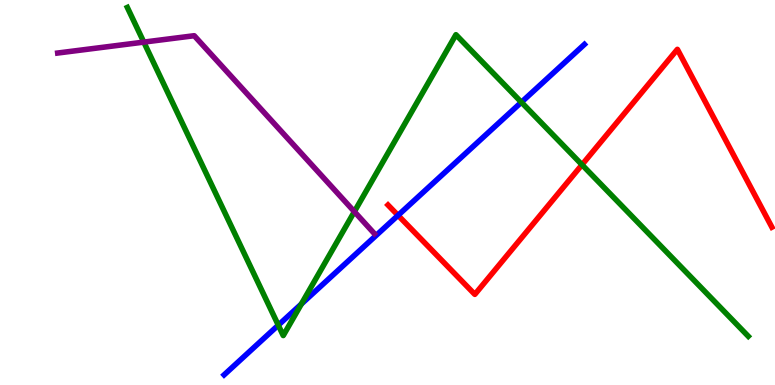[{'lines': ['blue', 'red'], 'intersections': [{'x': 5.14, 'y': 4.41}]}, {'lines': ['green', 'red'], 'intersections': [{'x': 7.51, 'y': 5.72}]}, {'lines': ['purple', 'red'], 'intersections': []}, {'lines': ['blue', 'green'], 'intersections': [{'x': 3.59, 'y': 1.55}, {'x': 3.89, 'y': 2.1}, {'x': 6.73, 'y': 7.34}]}, {'lines': ['blue', 'purple'], 'intersections': []}, {'lines': ['green', 'purple'], 'intersections': [{'x': 1.86, 'y': 8.91}, {'x': 4.57, 'y': 4.5}]}]